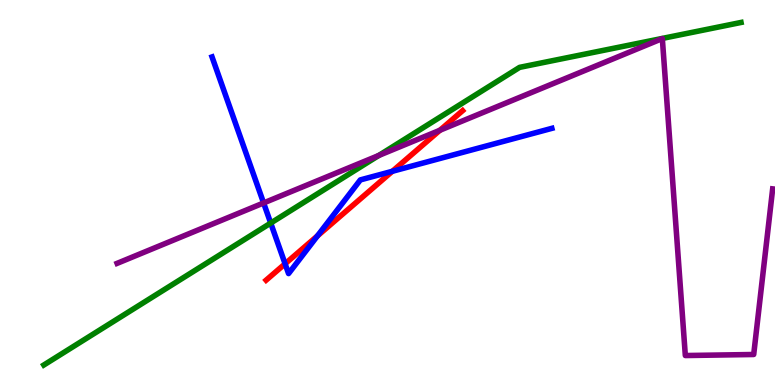[{'lines': ['blue', 'red'], 'intersections': [{'x': 3.68, 'y': 3.15}, {'x': 4.1, 'y': 3.87}, {'x': 5.06, 'y': 5.55}]}, {'lines': ['green', 'red'], 'intersections': []}, {'lines': ['purple', 'red'], 'intersections': [{'x': 5.68, 'y': 6.62}]}, {'lines': ['blue', 'green'], 'intersections': [{'x': 3.49, 'y': 4.21}]}, {'lines': ['blue', 'purple'], 'intersections': [{'x': 3.4, 'y': 4.73}]}, {'lines': ['green', 'purple'], 'intersections': [{'x': 4.89, 'y': 5.96}]}]